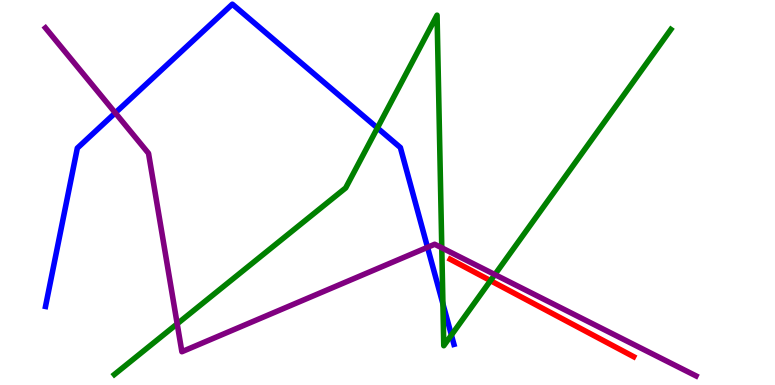[{'lines': ['blue', 'red'], 'intersections': []}, {'lines': ['green', 'red'], 'intersections': [{'x': 6.33, 'y': 2.71}]}, {'lines': ['purple', 'red'], 'intersections': []}, {'lines': ['blue', 'green'], 'intersections': [{'x': 4.87, 'y': 6.68}, {'x': 5.72, 'y': 2.11}, {'x': 5.82, 'y': 1.3}]}, {'lines': ['blue', 'purple'], 'intersections': [{'x': 1.49, 'y': 7.07}, {'x': 5.52, 'y': 3.58}]}, {'lines': ['green', 'purple'], 'intersections': [{'x': 2.29, 'y': 1.59}, {'x': 5.7, 'y': 3.56}, {'x': 6.39, 'y': 2.87}]}]